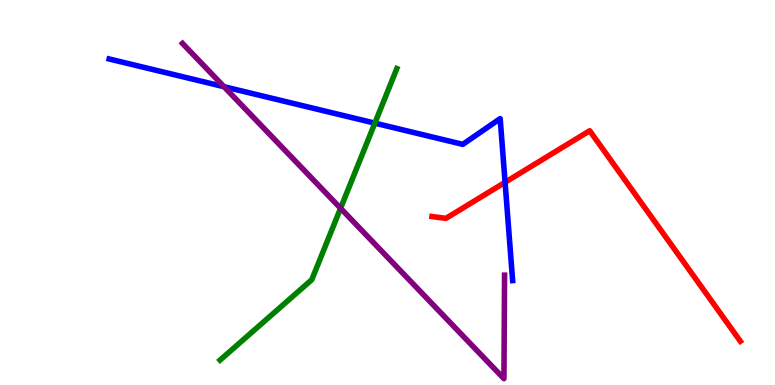[{'lines': ['blue', 'red'], 'intersections': [{'x': 6.52, 'y': 5.26}]}, {'lines': ['green', 'red'], 'intersections': []}, {'lines': ['purple', 'red'], 'intersections': []}, {'lines': ['blue', 'green'], 'intersections': [{'x': 4.84, 'y': 6.8}]}, {'lines': ['blue', 'purple'], 'intersections': [{'x': 2.89, 'y': 7.75}]}, {'lines': ['green', 'purple'], 'intersections': [{'x': 4.39, 'y': 4.59}]}]